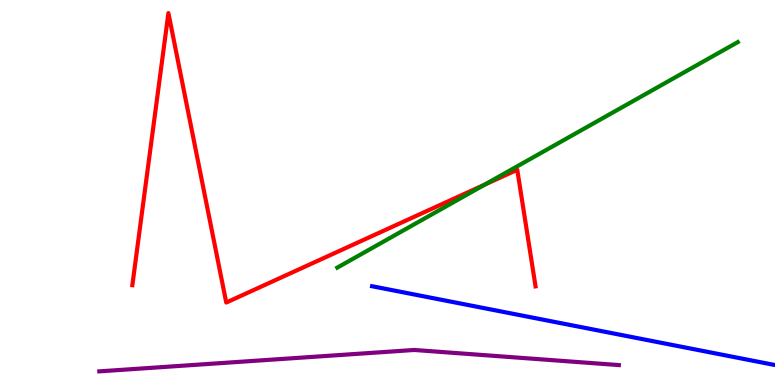[{'lines': ['blue', 'red'], 'intersections': []}, {'lines': ['green', 'red'], 'intersections': [{'x': 6.25, 'y': 5.2}]}, {'lines': ['purple', 'red'], 'intersections': []}, {'lines': ['blue', 'green'], 'intersections': []}, {'lines': ['blue', 'purple'], 'intersections': []}, {'lines': ['green', 'purple'], 'intersections': []}]